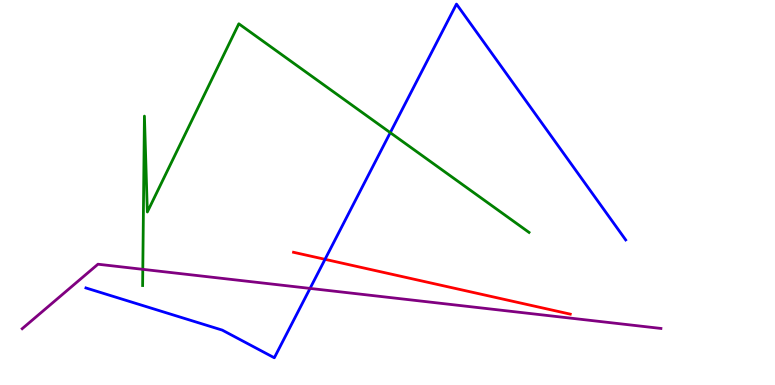[{'lines': ['blue', 'red'], 'intersections': [{'x': 4.19, 'y': 3.26}]}, {'lines': ['green', 'red'], 'intersections': []}, {'lines': ['purple', 'red'], 'intersections': []}, {'lines': ['blue', 'green'], 'intersections': [{'x': 5.04, 'y': 6.55}]}, {'lines': ['blue', 'purple'], 'intersections': [{'x': 4.0, 'y': 2.51}]}, {'lines': ['green', 'purple'], 'intersections': [{'x': 1.84, 'y': 3.0}]}]